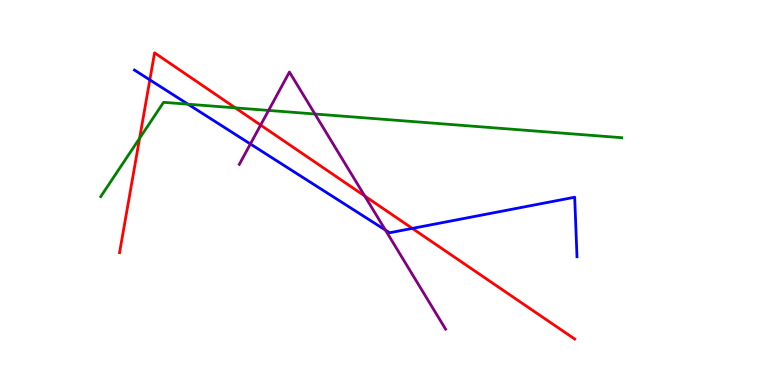[{'lines': ['blue', 'red'], 'intersections': [{'x': 1.93, 'y': 7.93}, {'x': 5.32, 'y': 4.07}]}, {'lines': ['green', 'red'], 'intersections': [{'x': 1.8, 'y': 6.41}, {'x': 3.04, 'y': 7.2}]}, {'lines': ['purple', 'red'], 'intersections': [{'x': 3.36, 'y': 6.75}, {'x': 4.71, 'y': 4.91}]}, {'lines': ['blue', 'green'], 'intersections': [{'x': 2.43, 'y': 7.29}]}, {'lines': ['blue', 'purple'], 'intersections': [{'x': 3.23, 'y': 6.26}, {'x': 4.97, 'y': 4.02}]}, {'lines': ['green', 'purple'], 'intersections': [{'x': 3.47, 'y': 7.13}, {'x': 4.06, 'y': 7.04}]}]